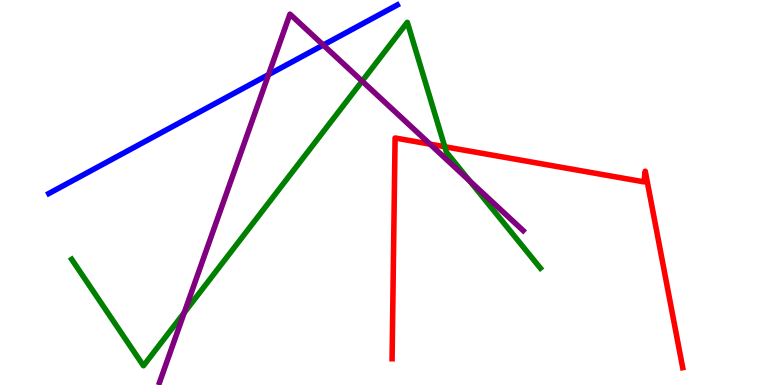[{'lines': ['blue', 'red'], 'intersections': []}, {'lines': ['green', 'red'], 'intersections': [{'x': 5.74, 'y': 6.19}]}, {'lines': ['purple', 'red'], 'intersections': [{'x': 5.55, 'y': 6.26}]}, {'lines': ['blue', 'green'], 'intersections': []}, {'lines': ['blue', 'purple'], 'intersections': [{'x': 3.46, 'y': 8.06}, {'x': 4.17, 'y': 8.83}]}, {'lines': ['green', 'purple'], 'intersections': [{'x': 2.38, 'y': 1.88}, {'x': 4.67, 'y': 7.89}, {'x': 6.06, 'y': 5.3}]}]